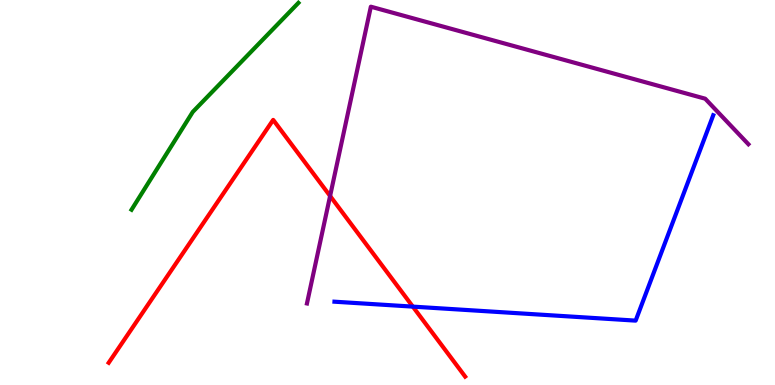[{'lines': ['blue', 'red'], 'intersections': [{'x': 5.33, 'y': 2.04}]}, {'lines': ['green', 'red'], 'intersections': []}, {'lines': ['purple', 'red'], 'intersections': [{'x': 4.26, 'y': 4.91}]}, {'lines': ['blue', 'green'], 'intersections': []}, {'lines': ['blue', 'purple'], 'intersections': []}, {'lines': ['green', 'purple'], 'intersections': []}]